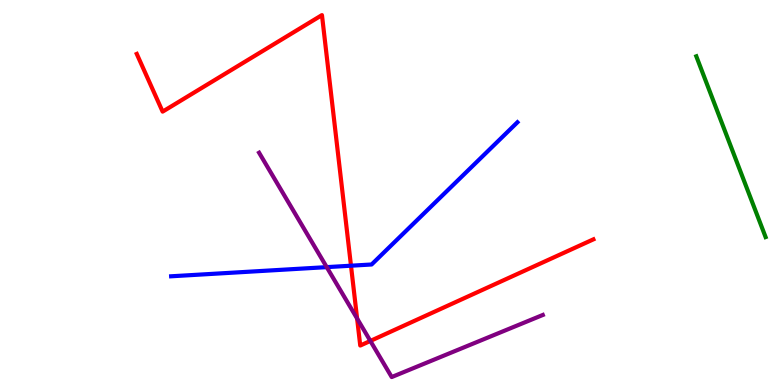[{'lines': ['blue', 'red'], 'intersections': [{'x': 4.53, 'y': 3.1}]}, {'lines': ['green', 'red'], 'intersections': []}, {'lines': ['purple', 'red'], 'intersections': [{'x': 4.61, 'y': 1.73}, {'x': 4.78, 'y': 1.14}]}, {'lines': ['blue', 'green'], 'intersections': []}, {'lines': ['blue', 'purple'], 'intersections': [{'x': 4.22, 'y': 3.06}]}, {'lines': ['green', 'purple'], 'intersections': []}]